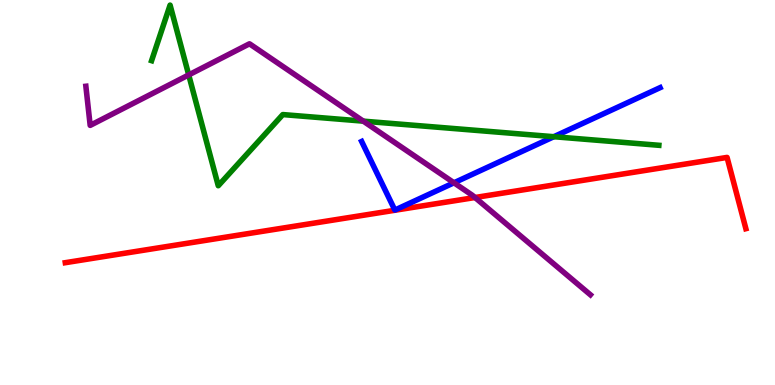[{'lines': ['blue', 'red'], 'intersections': []}, {'lines': ['green', 'red'], 'intersections': []}, {'lines': ['purple', 'red'], 'intersections': [{'x': 6.13, 'y': 4.87}]}, {'lines': ['blue', 'green'], 'intersections': [{'x': 7.15, 'y': 6.45}]}, {'lines': ['blue', 'purple'], 'intersections': [{'x': 5.86, 'y': 5.25}]}, {'lines': ['green', 'purple'], 'intersections': [{'x': 2.43, 'y': 8.05}, {'x': 4.69, 'y': 6.85}]}]